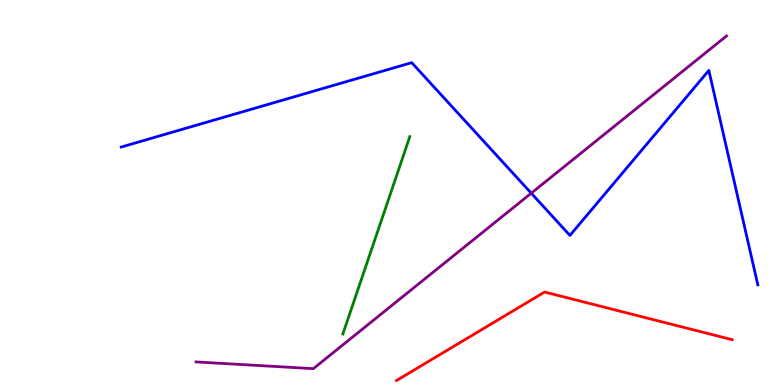[{'lines': ['blue', 'red'], 'intersections': []}, {'lines': ['green', 'red'], 'intersections': []}, {'lines': ['purple', 'red'], 'intersections': []}, {'lines': ['blue', 'green'], 'intersections': []}, {'lines': ['blue', 'purple'], 'intersections': [{'x': 6.85, 'y': 4.98}]}, {'lines': ['green', 'purple'], 'intersections': []}]